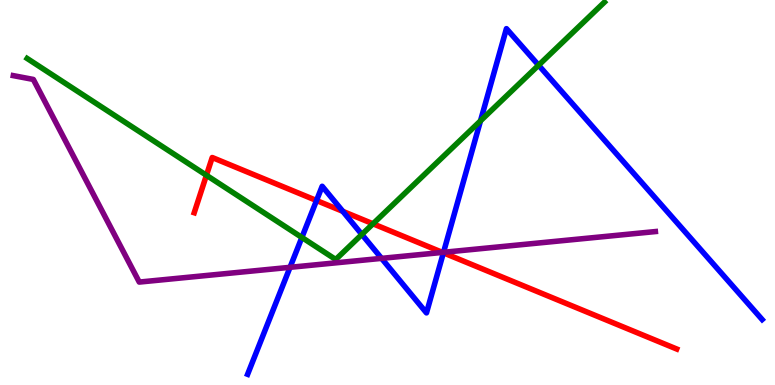[{'lines': ['blue', 'red'], 'intersections': [{'x': 4.08, 'y': 4.79}, {'x': 4.42, 'y': 4.51}, {'x': 5.72, 'y': 3.43}]}, {'lines': ['green', 'red'], 'intersections': [{'x': 2.66, 'y': 5.45}, {'x': 4.81, 'y': 4.19}]}, {'lines': ['purple', 'red'], 'intersections': [{'x': 5.71, 'y': 3.44}]}, {'lines': ['blue', 'green'], 'intersections': [{'x': 3.9, 'y': 3.83}, {'x': 4.67, 'y': 3.91}, {'x': 6.2, 'y': 6.86}, {'x': 6.95, 'y': 8.31}]}, {'lines': ['blue', 'purple'], 'intersections': [{'x': 3.74, 'y': 3.06}, {'x': 4.92, 'y': 3.29}, {'x': 5.72, 'y': 3.45}]}, {'lines': ['green', 'purple'], 'intersections': []}]